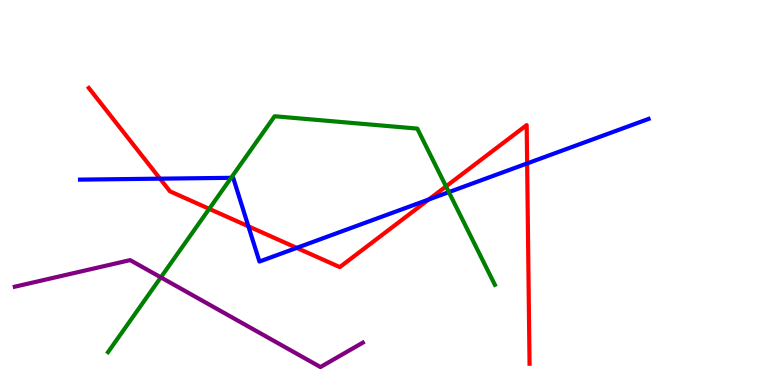[{'lines': ['blue', 'red'], 'intersections': [{'x': 2.06, 'y': 5.36}, {'x': 3.21, 'y': 4.12}, {'x': 3.83, 'y': 3.56}, {'x': 5.53, 'y': 4.82}, {'x': 6.8, 'y': 5.76}]}, {'lines': ['green', 'red'], 'intersections': [{'x': 2.7, 'y': 4.58}, {'x': 5.75, 'y': 5.16}]}, {'lines': ['purple', 'red'], 'intersections': []}, {'lines': ['blue', 'green'], 'intersections': [{'x': 2.98, 'y': 5.38}, {'x': 5.79, 'y': 5.01}]}, {'lines': ['blue', 'purple'], 'intersections': []}, {'lines': ['green', 'purple'], 'intersections': [{'x': 2.08, 'y': 2.8}]}]